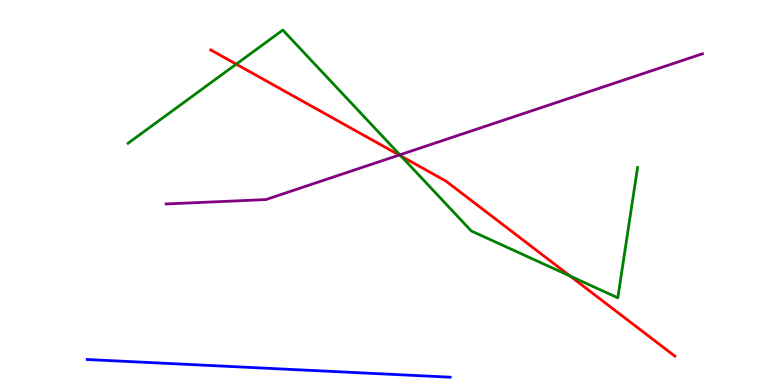[{'lines': ['blue', 'red'], 'intersections': []}, {'lines': ['green', 'red'], 'intersections': [{'x': 3.05, 'y': 8.33}, {'x': 5.17, 'y': 5.95}, {'x': 7.36, 'y': 2.83}]}, {'lines': ['purple', 'red'], 'intersections': [{'x': 5.15, 'y': 5.97}]}, {'lines': ['blue', 'green'], 'intersections': []}, {'lines': ['blue', 'purple'], 'intersections': []}, {'lines': ['green', 'purple'], 'intersections': [{'x': 5.16, 'y': 5.98}]}]